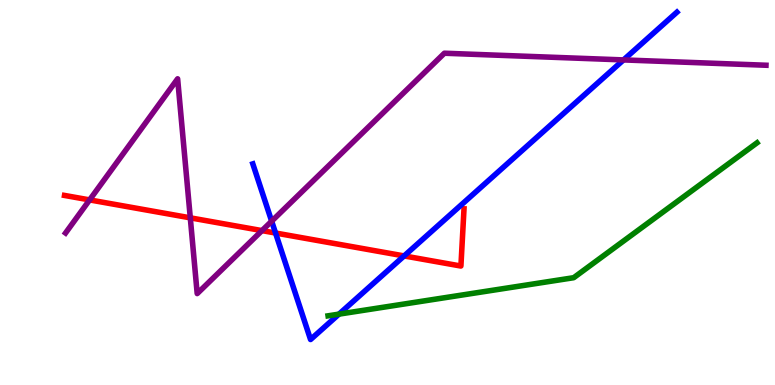[{'lines': ['blue', 'red'], 'intersections': [{'x': 3.56, 'y': 3.95}, {'x': 5.21, 'y': 3.35}]}, {'lines': ['green', 'red'], 'intersections': []}, {'lines': ['purple', 'red'], 'intersections': [{'x': 1.16, 'y': 4.81}, {'x': 2.46, 'y': 4.34}, {'x': 3.38, 'y': 4.01}]}, {'lines': ['blue', 'green'], 'intersections': [{'x': 4.37, 'y': 1.84}]}, {'lines': ['blue', 'purple'], 'intersections': [{'x': 3.51, 'y': 4.25}, {'x': 8.05, 'y': 8.44}]}, {'lines': ['green', 'purple'], 'intersections': []}]